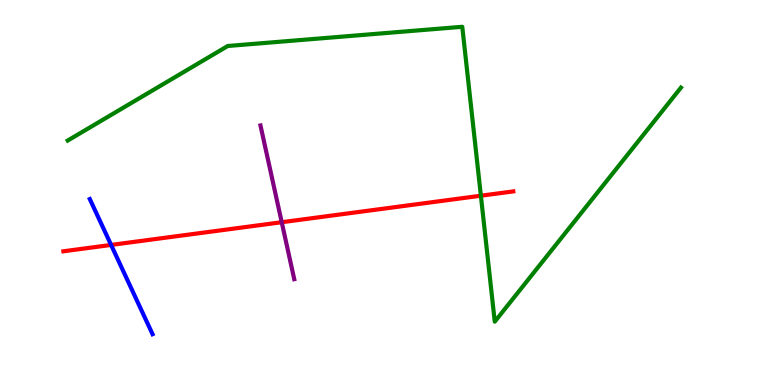[{'lines': ['blue', 'red'], 'intersections': [{'x': 1.43, 'y': 3.64}]}, {'lines': ['green', 'red'], 'intersections': [{'x': 6.2, 'y': 4.92}]}, {'lines': ['purple', 'red'], 'intersections': [{'x': 3.64, 'y': 4.23}]}, {'lines': ['blue', 'green'], 'intersections': []}, {'lines': ['blue', 'purple'], 'intersections': []}, {'lines': ['green', 'purple'], 'intersections': []}]